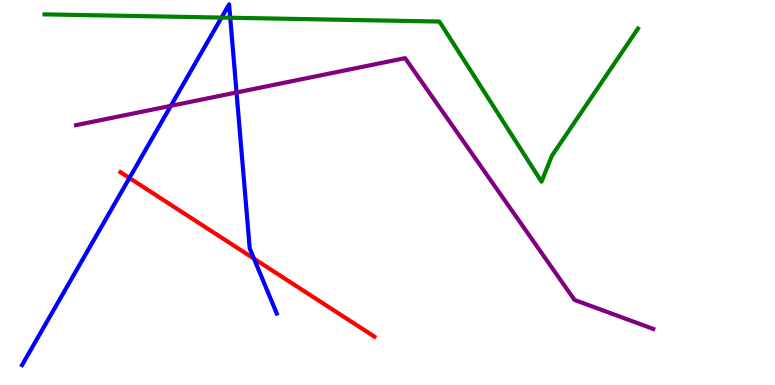[{'lines': ['blue', 'red'], 'intersections': [{'x': 1.67, 'y': 5.38}, {'x': 3.28, 'y': 3.28}]}, {'lines': ['green', 'red'], 'intersections': []}, {'lines': ['purple', 'red'], 'intersections': []}, {'lines': ['blue', 'green'], 'intersections': [{'x': 2.86, 'y': 9.54}, {'x': 2.97, 'y': 9.54}]}, {'lines': ['blue', 'purple'], 'intersections': [{'x': 2.2, 'y': 7.25}, {'x': 3.05, 'y': 7.6}]}, {'lines': ['green', 'purple'], 'intersections': []}]